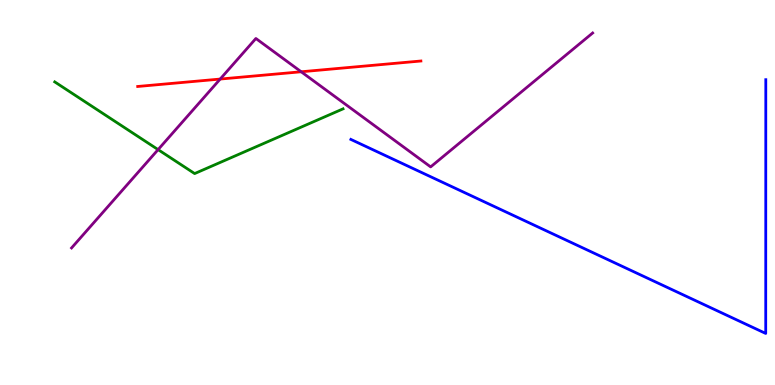[{'lines': ['blue', 'red'], 'intersections': []}, {'lines': ['green', 'red'], 'intersections': []}, {'lines': ['purple', 'red'], 'intersections': [{'x': 2.84, 'y': 7.95}, {'x': 3.89, 'y': 8.14}]}, {'lines': ['blue', 'green'], 'intersections': []}, {'lines': ['blue', 'purple'], 'intersections': []}, {'lines': ['green', 'purple'], 'intersections': [{'x': 2.04, 'y': 6.11}]}]